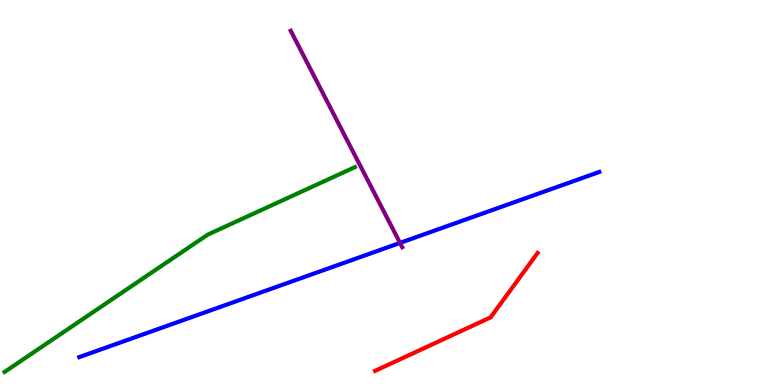[{'lines': ['blue', 'red'], 'intersections': []}, {'lines': ['green', 'red'], 'intersections': []}, {'lines': ['purple', 'red'], 'intersections': []}, {'lines': ['blue', 'green'], 'intersections': []}, {'lines': ['blue', 'purple'], 'intersections': [{'x': 5.16, 'y': 3.69}]}, {'lines': ['green', 'purple'], 'intersections': []}]